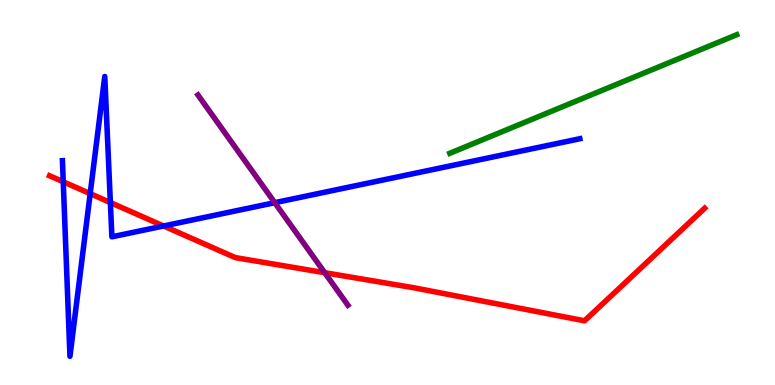[{'lines': ['blue', 'red'], 'intersections': [{'x': 0.816, 'y': 5.28}, {'x': 1.16, 'y': 4.97}, {'x': 1.42, 'y': 4.74}, {'x': 2.11, 'y': 4.13}]}, {'lines': ['green', 'red'], 'intersections': []}, {'lines': ['purple', 'red'], 'intersections': [{'x': 4.19, 'y': 2.92}]}, {'lines': ['blue', 'green'], 'intersections': []}, {'lines': ['blue', 'purple'], 'intersections': [{'x': 3.55, 'y': 4.74}]}, {'lines': ['green', 'purple'], 'intersections': []}]